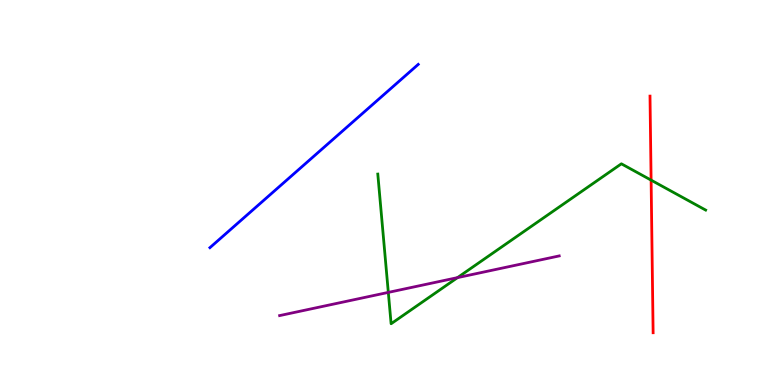[{'lines': ['blue', 'red'], 'intersections': []}, {'lines': ['green', 'red'], 'intersections': [{'x': 8.4, 'y': 5.32}]}, {'lines': ['purple', 'red'], 'intersections': []}, {'lines': ['blue', 'green'], 'intersections': []}, {'lines': ['blue', 'purple'], 'intersections': []}, {'lines': ['green', 'purple'], 'intersections': [{'x': 5.01, 'y': 2.41}, {'x': 5.9, 'y': 2.79}]}]